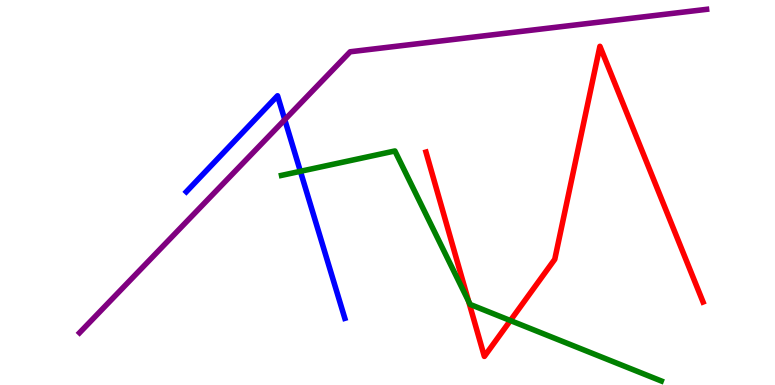[{'lines': ['blue', 'red'], 'intersections': []}, {'lines': ['green', 'red'], 'intersections': [{'x': 6.05, 'y': 2.17}, {'x': 6.59, 'y': 1.67}]}, {'lines': ['purple', 'red'], 'intersections': []}, {'lines': ['blue', 'green'], 'intersections': [{'x': 3.88, 'y': 5.55}]}, {'lines': ['blue', 'purple'], 'intersections': [{'x': 3.67, 'y': 6.89}]}, {'lines': ['green', 'purple'], 'intersections': []}]